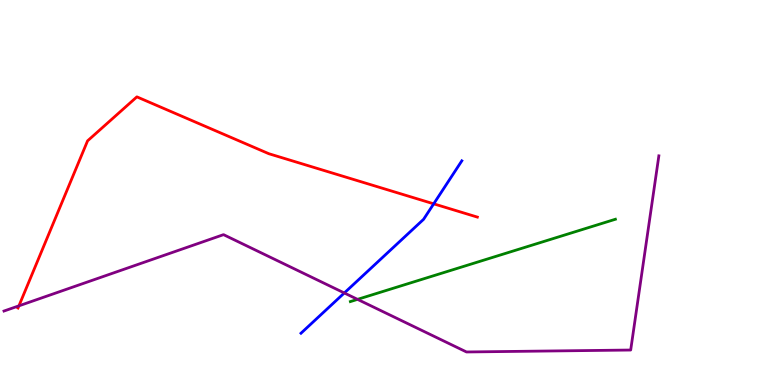[{'lines': ['blue', 'red'], 'intersections': [{'x': 5.6, 'y': 4.71}]}, {'lines': ['green', 'red'], 'intersections': []}, {'lines': ['purple', 'red'], 'intersections': [{'x': 0.244, 'y': 2.06}]}, {'lines': ['blue', 'green'], 'intersections': []}, {'lines': ['blue', 'purple'], 'intersections': [{'x': 4.44, 'y': 2.39}]}, {'lines': ['green', 'purple'], 'intersections': [{'x': 4.61, 'y': 2.22}]}]